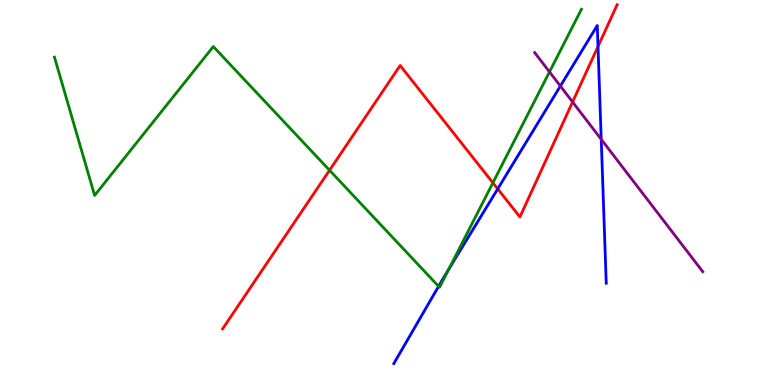[{'lines': ['blue', 'red'], 'intersections': [{'x': 6.42, 'y': 5.09}, {'x': 7.72, 'y': 8.79}]}, {'lines': ['green', 'red'], 'intersections': [{'x': 4.25, 'y': 5.58}, {'x': 6.36, 'y': 5.25}]}, {'lines': ['purple', 'red'], 'intersections': [{'x': 7.39, 'y': 7.35}]}, {'lines': ['blue', 'green'], 'intersections': [{'x': 5.66, 'y': 2.56}, {'x': 5.79, 'y': 3.01}]}, {'lines': ['blue', 'purple'], 'intersections': [{'x': 7.23, 'y': 7.76}, {'x': 7.76, 'y': 6.38}]}, {'lines': ['green', 'purple'], 'intersections': [{'x': 7.09, 'y': 8.13}]}]